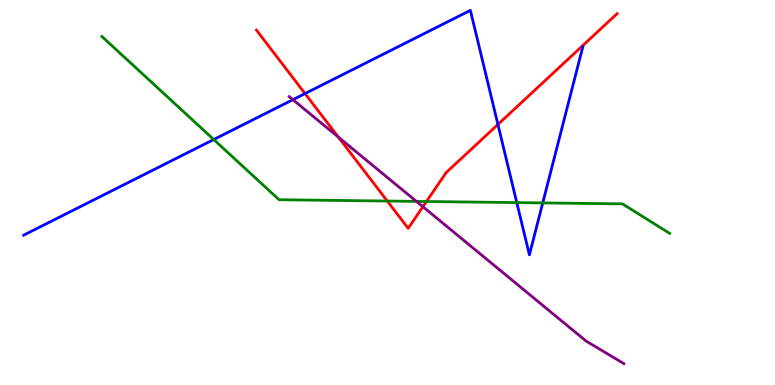[{'lines': ['blue', 'red'], 'intersections': [{'x': 3.94, 'y': 7.57}, {'x': 6.42, 'y': 6.77}]}, {'lines': ['green', 'red'], 'intersections': [{'x': 5.0, 'y': 4.78}, {'x': 5.5, 'y': 4.77}]}, {'lines': ['purple', 'red'], 'intersections': [{'x': 4.37, 'y': 6.44}, {'x': 5.46, 'y': 4.63}]}, {'lines': ['blue', 'green'], 'intersections': [{'x': 2.76, 'y': 6.38}, {'x': 6.67, 'y': 4.74}, {'x': 7.0, 'y': 4.73}]}, {'lines': ['blue', 'purple'], 'intersections': [{'x': 3.78, 'y': 7.41}]}, {'lines': ['green', 'purple'], 'intersections': [{'x': 5.37, 'y': 4.77}]}]